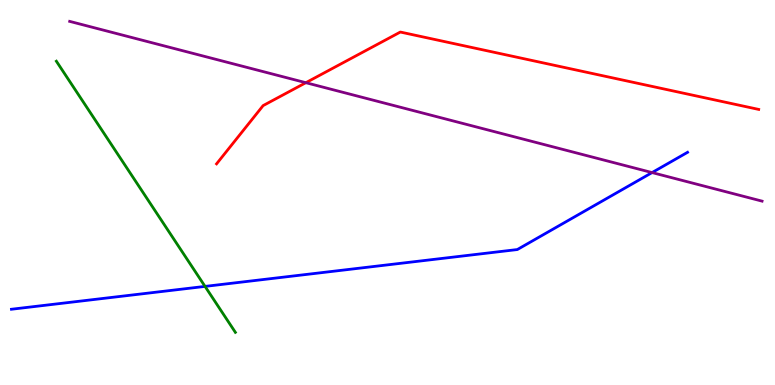[{'lines': ['blue', 'red'], 'intersections': []}, {'lines': ['green', 'red'], 'intersections': []}, {'lines': ['purple', 'red'], 'intersections': [{'x': 3.95, 'y': 7.85}]}, {'lines': ['blue', 'green'], 'intersections': [{'x': 2.65, 'y': 2.56}]}, {'lines': ['blue', 'purple'], 'intersections': [{'x': 8.41, 'y': 5.52}]}, {'lines': ['green', 'purple'], 'intersections': []}]